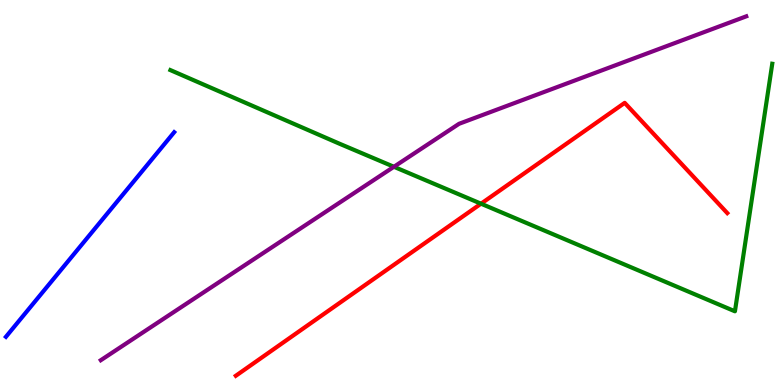[{'lines': ['blue', 'red'], 'intersections': []}, {'lines': ['green', 'red'], 'intersections': [{'x': 6.21, 'y': 4.71}]}, {'lines': ['purple', 'red'], 'intersections': []}, {'lines': ['blue', 'green'], 'intersections': []}, {'lines': ['blue', 'purple'], 'intersections': []}, {'lines': ['green', 'purple'], 'intersections': [{'x': 5.08, 'y': 5.67}]}]